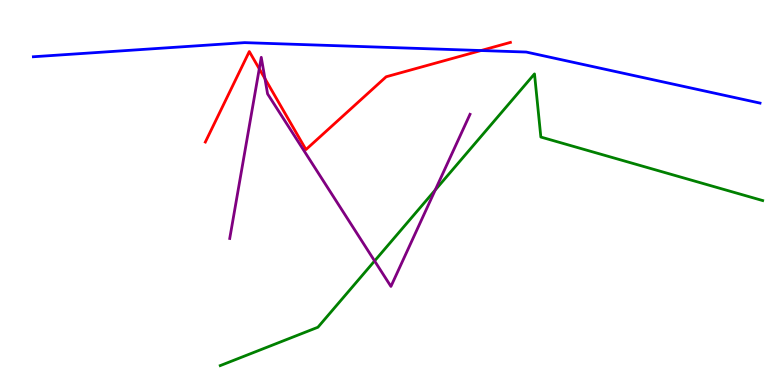[{'lines': ['blue', 'red'], 'intersections': [{'x': 6.21, 'y': 8.69}]}, {'lines': ['green', 'red'], 'intersections': []}, {'lines': ['purple', 'red'], 'intersections': [{'x': 3.35, 'y': 8.21}, {'x': 3.42, 'y': 7.96}]}, {'lines': ['blue', 'green'], 'intersections': []}, {'lines': ['blue', 'purple'], 'intersections': []}, {'lines': ['green', 'purple'], 'intersections': [{'x': 4.83, 'y': 3.22}, {'x': 5.62, 'y': 5.06}]}]